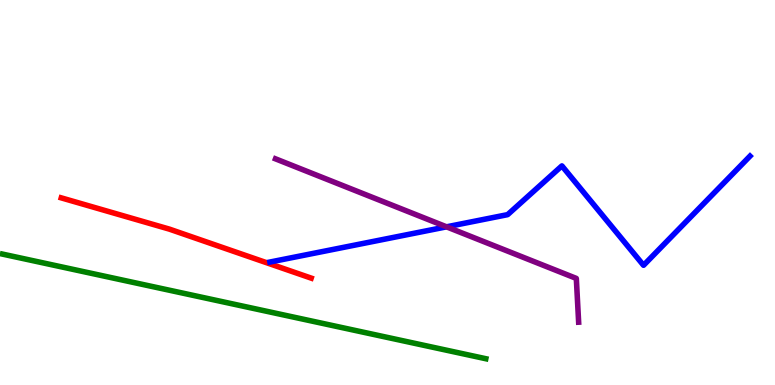[{'lines': ['blue', 'red'], 'intersections': []}, {'lines': ['green', 'red'], 'intersections': []}, {'lines': ['purple', 'red'], 'intersections': []}, {'lines': ['blue', 'green'], 'intersections': []}, {'lines': ['blue', 'purple'], 'intersections': [{'x': 5.76, 'y': 4.11}]}, {'lines': ['green', 'purple'], 'intersections': []}]